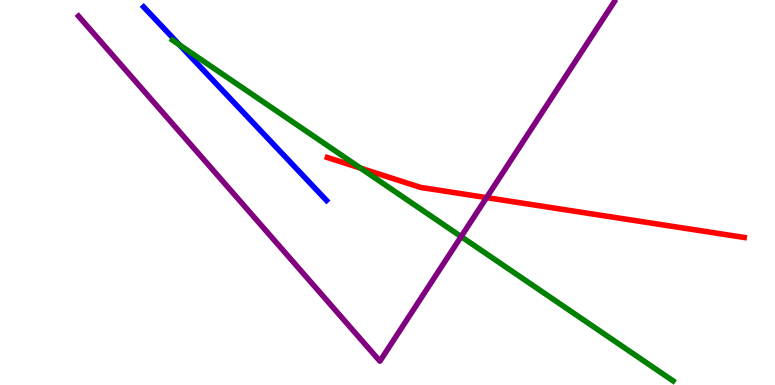[{'lines': ['blue', 'red'], 'intersections': []}, {'lines': ['green', 'red'], 'intersections': [{'x': 4.65, 'y': 5.63}]}, {'lines': ['purple', 'red'], 'intersections': [{'x': 6.28, 'y': 4.87}]}, {'lines': ['blue', 'green'], 'intersections': [{'x': 2.32, 'y': 8.83}]}, {'lines': ['blue', 'purple'], 'intersections': []}, {'lines': ['green', 'purple'], 'intersections': [{'x': 5.95, 'y': 3.85}]}]